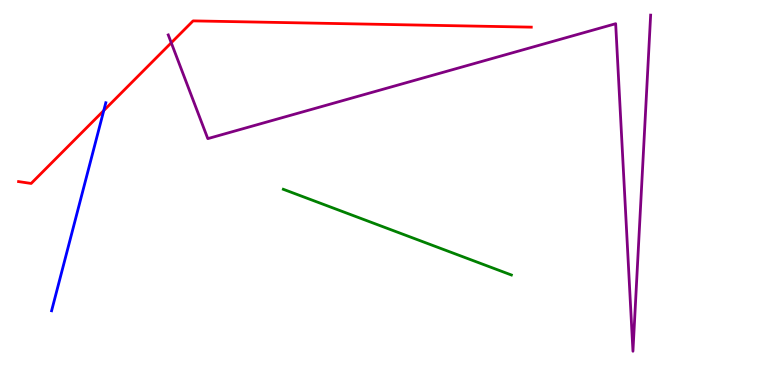[{'lines': ['blue', 'red'], 'intersections': [{'x': 1.34, 'y': 7.13}]}, {'lines': ['green', 'red'], 'intersections': []}, {'lines': ['purple', 'red'], 'intersections': [{'x': 2.21, 'y': 8.89}]}, {'lines': ['blue', 'green'], 'intersections': []}, {'lines': ['blue', 'purple'], 'intersections': []}, {'lines': ['green', 'purple'], 'intersections': []}]